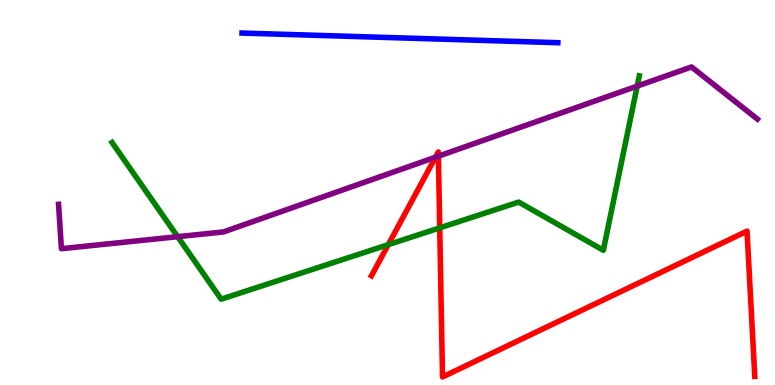[{'lines': ['blue', 'red'], 'intersections': []}, {'lines': ['green', 'red'], 'intersections': [{'x': 5.01, 'y': 3.65}, {'x': 5.67, 'y': 4.08}]}, {'lines': ['purple', 'red'], 'intersections': [{'x': 5.62, 'y': 5.92}, {'x': 5.66, 'y': 5.94}]}, {'lines': ['blue', 'green'], 'intersections': []}, {'lines': ['blue', 'purple'], 'intersections': []}, {'lines': ['green', 'purple'], 'intersections': [{'x': 2.29, 'y': 3.85}, {'x': 8.22, 'y': 7.76}]}]